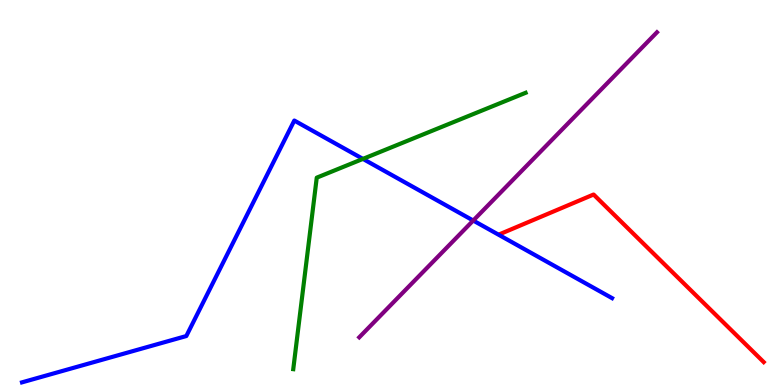[{'lines': ['blue', 'red'], 'intersections': []}, {'lines': ['green', 'red'], 'intersections': []}, {'lines': ['purple', 'red'], 'intersections': []}, {'lines': ['blue', 'green'], 'intersections': [{'x': 4.68, 'y': 5.87}]}, {'lines': ['blue', 'purple'], 'intersections': [{'x': 6.11, 'y': 4.27}]}, {'lines': ['green', 'purple'], 'intersections': []}]